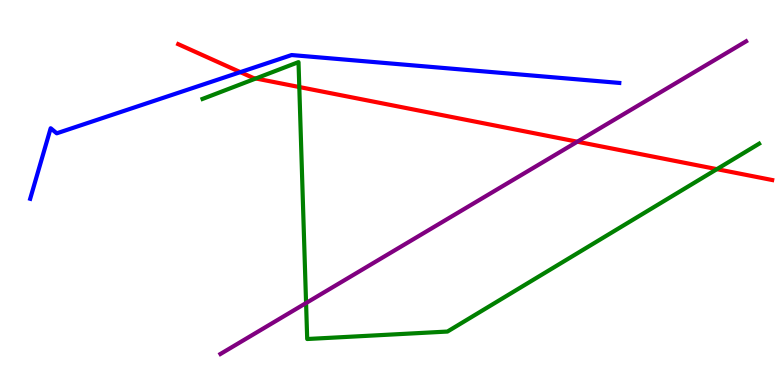[{'lines': ['blue', 'red'], 'intersections': [{'x': 3.1, 'y': 8.13}]}, {'lines': ['green', 'red'], 'intersections': [{'x': 3.3, 'y': 7.96}, {'x': 3.86, 'y': 7.74}, {'x': 9.25, 'y': 5.61}]}, {'lines': ['purple', 'red'], 'intersections': [{'x': 7.45, 'y': 6.32}]}, {'lines': ['blue', 'green'], 'intersections': []}, {'lines': ['blue', 'purple'], 'intersections': []}, {'lines': ['green', 'purple'], 'intersections': [{'x': 3.95, 'y': 2.13}]}]